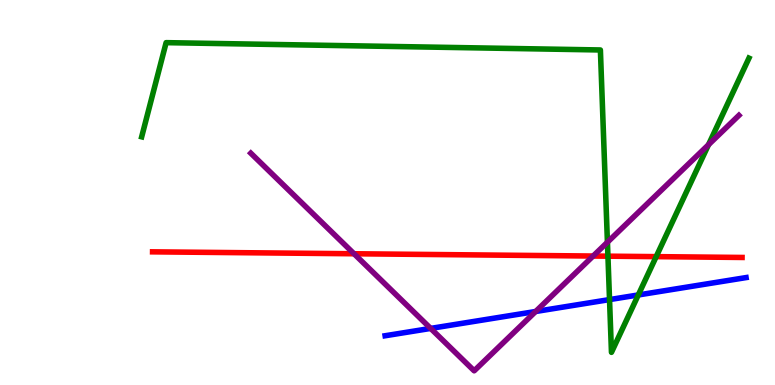[{'lines': ['blue', 'red'], 'intersections': []}, {'lines': ['green', 'red'], 'intersections': [{'x': 7.84, 'y': 3.35}, {'x': 8.47, 'y': 3.33}]}, {'lines': ['purple', 'red'], 'intersections': [{'x': 4.57, 'y': 3.41}, {'x': 7.65, 'y': 3.35}]}, {'lines': ['blue', 'green'], 'intersections': [{'x': 7.86, 'y': 2.22}, {'x': 8.24, 'y': 2.34}]}, {'lines': ['blue', 'purple'], 'intersections': [{'x': 5.56, 'y': 1.47}, {'x': 6.91, 'y': 1.91}]}, {'lines': ['green', 'purple'], 'intersections': [{'x': 7.84, 'y': 3.71}, {'x': 9.14, 'y': 6.24}]}]